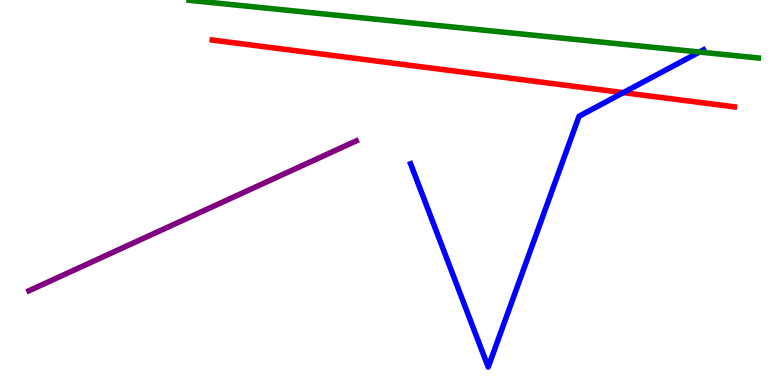[{'lines': ['blue', 'red'], 'intersections': [{'x': 8.04, 'y': 7.59}]}, {'lines': ['green', 'red'], 'intersections': []}, {'lines': ['purple', 'red'], 'intersections': []}, {'lines': ['blue', 'green'], 'intersections': [{'x': 9.03, 'y': 8.65}]}, {'lines': ['blue', 'purple'], 'intersections': []}, {'lines': ['green', 'purple'], 'intersections': []}]